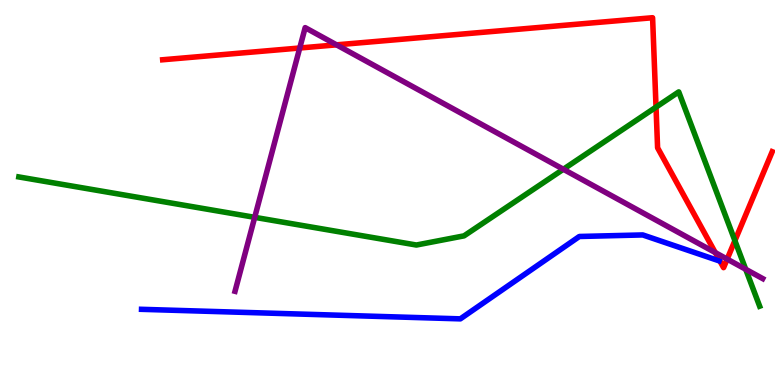[{'lines': ['blue', 'red'], 'intersections': []}, {'lines': ['green', 'red'], 'intersections': [{'x': 8.46, 'y': 7.22}, {'x': 9.48, 'y': 3.75}]}, {'lines': ['purple', 'red'], 'intersections': [{'x': 3.87, 'y': 8.75}, {'x': 4.34, 'y': 8.84}, {'x': 9.23, 'y': 3.44}, {'x': 9.38, 'y': 3.27}]}, {'lines': ['blue', 'green'], 'intersections': []}, {'lines': ['blue', 'purple'], 'intersections': []}, {'lines': ['green', 'purple'], 'intersections': [{'x': 3.29, 'y': 4.35}, {'x': 7.27, 'y': 5.6}, {'x': 9.62, 'y': 3.01}]}]